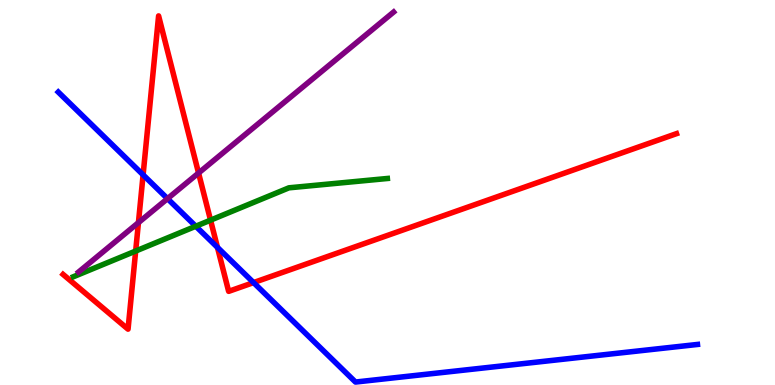[{'lines': ['blue', 'red'], 'intersections': [{'x': 1.85, 'y': 5.46}, {'x': 2.81, 'y': 3.57}, {'x': 3.27, 'y': 2.66}]}, {'lines': ['green', 'red'], 'intersections': [{'x': 1.75, 'y': 3.48}, {'x': 2.72, 'y': 4.28}]}, {'lines': ['purple', 'red'], 'intersections': [{'x': 1.79, 'y': 4.22}, {'x': 2.56, 'y': 5.51}]}, {'lines': ['blue', 'green'], 'intersections': [{'x': 2.53, 'y': 4.12}]}, {'lines': ['blue', 'purple'], 'intersections': [{'x': 2.16, 'y': 4.84}]}, {'lines': ['green', 'purple'], 'intersections': []}]